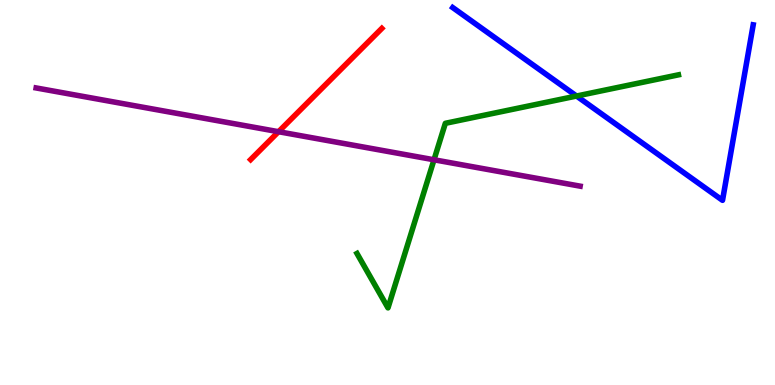[{'lines': ['blue', 'red'], 'intersections': []}, {'lines': ['green', 'red'], 'intersections': []}, {'lines': ['purple', 'red'], 'intersections': [{'x': 3.59, 'y': 6.58}]}, {'lines': ['blue', 'green'], 'intersections': [{'x': 7.44, 'y': 7.51}]}, {'lines': ['blue', 'purple'], 'intersections': []}, {'lines': ['green', 'purple'], 'intersections': [{'x': 5.6, 'y': 5.85}]}]